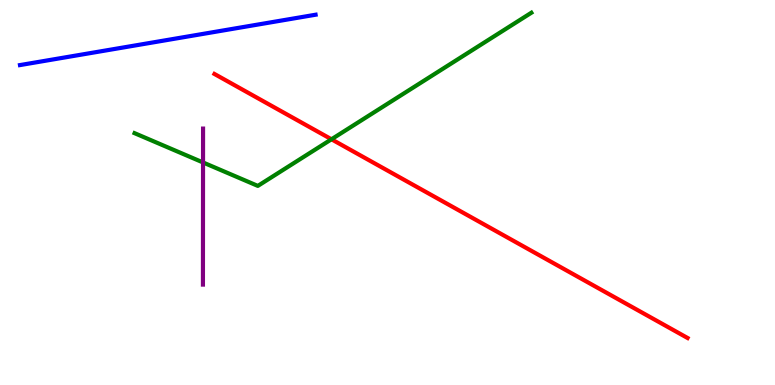[{'lines': ['blue', 'red'], 'intersections': []}, {'lines': ['green', 'red'], 'intersections': [{'x': 4.28, 'y': 6.38}]}, {'lines': ['purple', 'red'], 'intersections': []}, {'lines': ['blue', 'green'], 'intersections': []}, {'lines': ['blue', 'purple'], 'intersections': []}, {'lines': ['green', 'purple'], 'intersections': [{'x': 2.62, 'y': 5.78}]}]